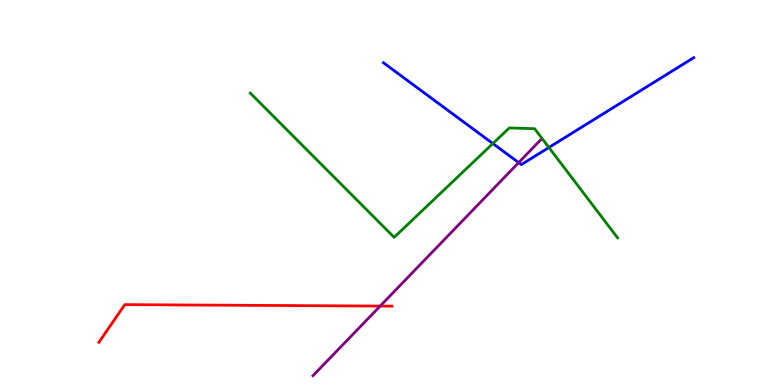[{'lines': ['blue', 'red'], 'intersections': []}, {'lines': ['green', 'red'], 'intersections': []}, {'lines': ['purple', 'red'], 'intersections': [{'x': 4.91, 'y': 2.05}]}, {'lines': ['blue', 'green'], 'intersections': [{'x': 6.36, 'y': 6.27}, {'x': 7.08, 'y': 6.17}]}, {'lines': ['blue', 'purple'], 'intersections': [{'x': 6.69, 'y': 5.78}]}, {'lines': ['green', 'purple'], 'intersections': []}]